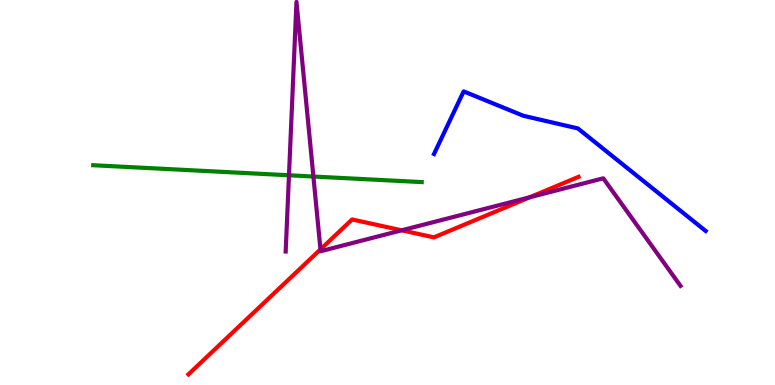[{'lines': ['blue', 'red'], 'intersections': []}, {'lines': ['green', 'red'], 'intersections': []}, {'lines': ['purple', 'red'], 'intersections': [{'x': 4.13, 'y': 3.52}, {'x': 5.18, 'y': 4.02}, {'x': 6.84, 'y': 4.88}]}, {'lines': ['blue', 'green'], 'intersections': []}, {'lines': ['blue', 'purple'], 'intersections': []}, {'lines': ['green', 'purple'], 'intersections': [{'x': 3.73, 'y': 5.45}, {'x': 4.04, 'y': 5.41}]}]